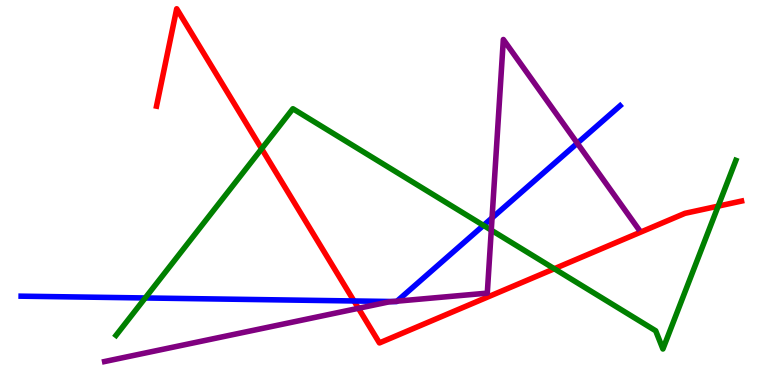[{'lines': ['blue', 'red'], 'intersections': [{'x': 4.57, 'y': 2.18}]}, {'lines': ['green', 'red'], 'intersections': [{'x': 3.38, 'y': 6.14}, {'x': 7.15, 'y': 3.02}, {'x': 9.27, 'y': 4.65}]}, {'lines': ['purple', 'red'], 'intersections': [{'x': 4.62, 'y': 1.99}]}, {'lines': ['blue', 'green'], 'intersections': [{'x': 1.87, 'y': 2.26}, {'x': 6.24, 'y': 4.15}]}, {'lines': ['blue', 'purple'], 'intersections': [{'x': 5.07, 'y': 2.17}, {'x': 5.12, 'y': 2.18}, {'x': 6.35, 'y': 4.34}, {'x': 7.45, 'y': 6.28}]}, {'lines': ['green', 'purple'], 'intersections': [{'x': 6.34, 'y': 4.02}]}]